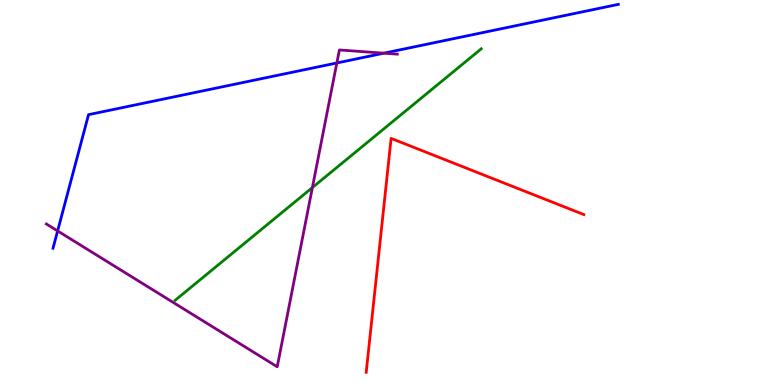[{'lines': ['blue', 'red'], 'intersections': []}, {'lines': ['green', 'red'], 'intersections': []}, {'lines': ['purple', 'red'], 'intersections': []}, {'lines': ['blue', 'green'], 'intersections': []}, {'lines': ['blue', 'purple'], 'intersections': [{'x': 0.743, 'y': 4.0}, {'x': 4.35, 'y': 8.36}, {'x': 4.95, 'y': 8.62}]}, {'lines': ['green', 'purple'], 'intersections': [{'x': 4.03, 'y': 5.13}]}]